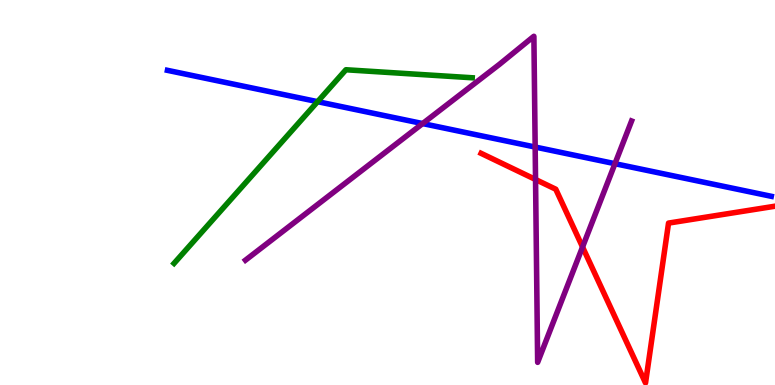[{'lines': ['blue', 'red'], 'intersections': []}, {'lines': ['green', 'red'], 'intersections': []}, {'lines': ['purple', 'red'], 'intersections': [{'x': 6.91, 'y': 5.34}, {'x': 7.52, 'y': 3.58}]}, {'lines': ['blue', 'green'], 'intersections': [{'x': 4.1, 'y': 7.36}]}, {'lines': ['blue', 'purple'], 'intersections': [{'x': 5.45, 'y': 6.79}, {'x': 6.91, 'y': 6.18}, {'x': 7.94, 'y': 5.75}]}, {'lines': ['green', 'purple'], 'intersections': []}]